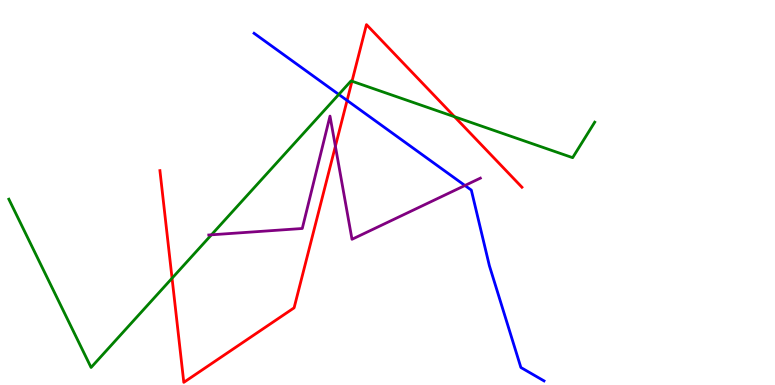[{'lines': ['blue', 'red'], 'intersections': [{'x': 4.48, 'y': 7.39}]}, {'lines': ['green', 'red'], 'intersections': [{'x': 2.22, 'y': 2.77}, {'x': 4.54, 'y': 7.89}, {'x': 5.87, 'y': 6.97}]}, {'lines': ['purple', 'red'], 'intersections': [{'x': 4.33, 'y': 6.2}]}, {'lines': ['blue', 'green'], 'intersections': [{'x': 4.37, 'y': 7.55}]}, {'lines': ['blue', 'purple'], 'intersections': [{'x': 6.0, 'y': 5.18}]}, {'lines': ['green', 'purple'], 'intersections': [{'x': 2.73, 'y': 3.9}]}]